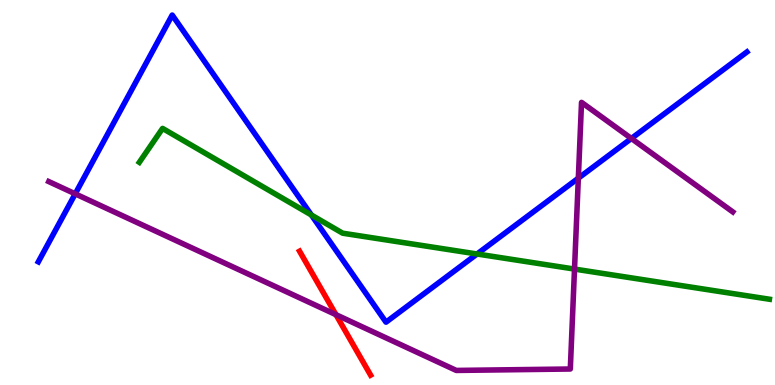[{'lines': ['blue', 'red'], 'intersections': []}, {'lines': ['green', 'red'], 'intersections': []}, {'lines': ['purple', 'red'], 'intersections': [{'x': 4.33, 'y': 1.83}]}, {'lines': ['blue', 'green'], 'intersections': [{'x': 4.02, 'y': 4.42}, {'x': 6.16, 'y': 3.4}]}, {'lines': ['blue', 'purple'], 'intersections': [{'x': 0.971, 'y': 4.97}, {'x': 7.46, 'y': 5.37}, {'x': 8.15, 'y': 6.4}]}, {'lines': ['green', 'purple'], 'intersections': [{'x': 7.41, 'y': 3.01}]}]